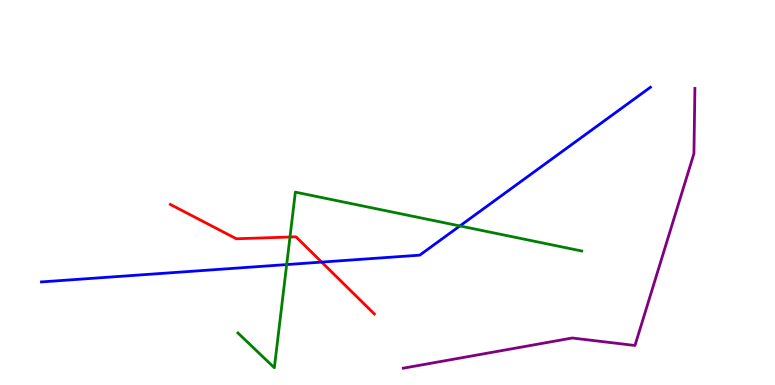[{'lines': ['blue', 'red'], 'intersections': [{'x': 4.15, 'y': 3.19}]}, {'lines': ['green', 'red'], 'intersections': [{'x': 3.74, 'y': 3.84}]}, {'lines': ['purple', 'red'], 'intersections': []}, {'lines': ['blue', 'green'], 'intersections': [{'x': 3.7, 'y': 3.13}, {'x': 5.93, 'y': 4.13}]}, {'lines': ['blue', 'purple'], 'intersections': []}, {'lines': ['green', 'purple'], 'intersections': []}]